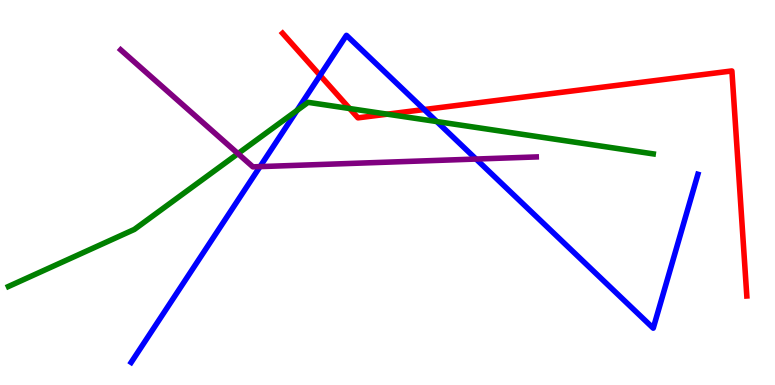[{'lines': ['blue', 'red'], 'intersections': [{'x': 4.13, 'y': 8.04}, {'x': 5.47, 'y': 7.15}]}, {'lines': ['green', 'red'], 'intersections': [{'x': 4.51, 'y': 7.18}, {'x': 5.0, 'y': 7.03}]}, {'lines': ['purple', 'red'], 'intersections': []}, {'lines': ['blue', 'green'], 'intersections': [{'x': 3.83, 'y': 7.13}, {'x': 5.64, 'y': 6.84}]}, {'lines': ['blue', 'purple'], 'intersections': [{'x': 3.36, 'y': 5.67}, {'x': 6.14, 'y': 5.87}]}, {'lines': ['green', 'purple'], 'intersections': [{'x': 3.07, 'y': 6.01}]}]